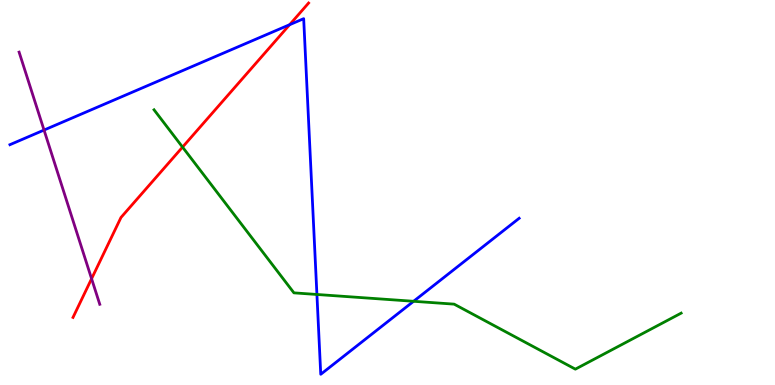[{'lines': ['blue', 'red'], 'intersections': [{'x': 3.74, 'y': 9.36}]}, {'lines': ['green', 'red'], 'intersections': [{'x': 2.36, 'y': 6.18}]}, {'lines': ['purple', 'red'], 'intersections': [{'x': 1.18, 'y': 2.76}]}, {'lines': ['blue', 'green'], 'intersections': [{'x': 4.09, 'y': 2.35}, {'x': 5.34, 'y': 2.17}]}, {'lines': ['blue', 'purple'], 'intersections': [{'x': 0.568, 'y': 6.62}]}, {'lines': ['green', 'purple'], 'intersections': []}]